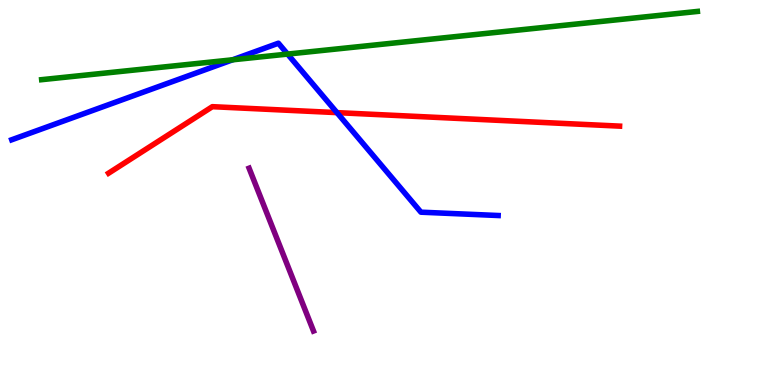[{'lines': ['blue', 'red'], 'intersections': [{'x': 4.35, 'y': 7.07}]}, {'lines': ['green', 'red'], 'intersections': []}, {'lines': ['purple', 'red'], 'intersections': []}, {'lines': ['blue', 'green'], 'intersections': [{'x': 3.0, 'y': 8.45}, {'x': 3.71, 'y': 8.6}]}, {'lines': ['blue', 'purple'], 'intersections': []}, {'lines': ['green', 'purple'], 'intersections': []}]